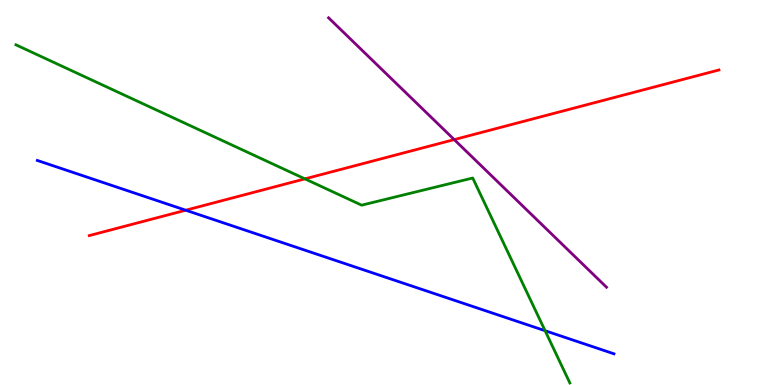[{'lines': ['blue', 'red'], 'intersections': [{'x': 2.4, 'y': 4.54}]}, {'lines': ['green', 'red'], 'intersections': [{'x': 3.93, 'y': 5.35}]}, {'lines': ['purple', 'red'], 'intersections': [{'x': 5.86, 'y': 6.37}]}, {'lines': ['blue', 'green'], 'intersections': [{'x': 7.03, 'y': 1.41}]}, {'lines': ['blue', 'purple'], 'intersections': []}, {'lines': ['green', 'purple'], 'intersections': []}]